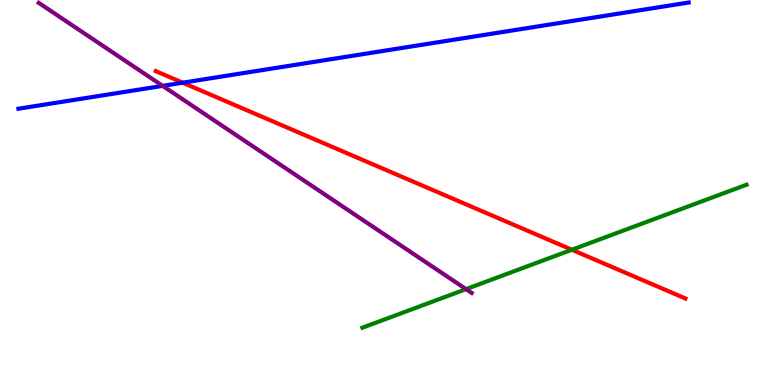[{'lines': ['blue', 'red'], 'intersections': [{'x': 2.36, 'y': 7.85}]}, {'lines': ['green', 'red'], 'intersections': [{'x': 7.38, 'y': 3.51}]}, {'lines': ['purple', 'red'], 'intersections': []}, {'lines': ['blue', 'green'], 'intersections': []}, {'lines': ['blue', 'purple'], 'intersections': [{'x': 2.1, 'y': 7.77}]}, {'lines': ['green', 'purple'], 'intersections': [{'x': 6.01, 'y': 2.49}]}]